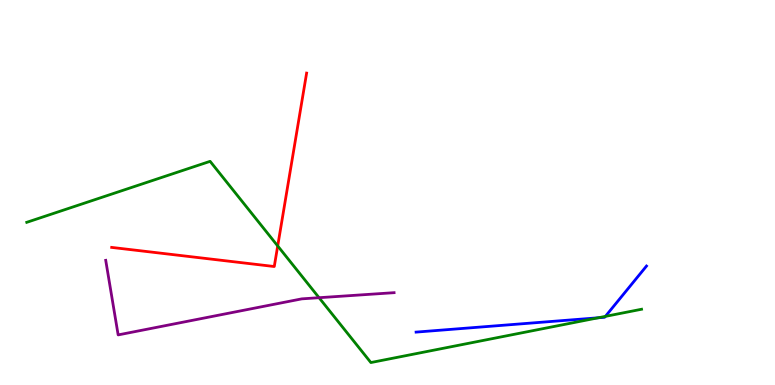[{'lines': ['blue', 'red'], 'intersections': []}, {'lines': ['green', 'red'], 'intersections': [{'x': 3.58, 'y': 3.61}]}, {'lines': ['purple', 'red'], 'intersections': []}, {'lines': ['blue', 'green'], 'intersections': [{'x': 7.72, 'y': 1.75}, {'x': 7.81, 'y': 1.78}]}, {'lines': ['blue', 'purple'], 'intersections': []}, {'lines': ['green', 'purple'], 'intersections': [{'x': 4.12, 'y': 2.27}]}]